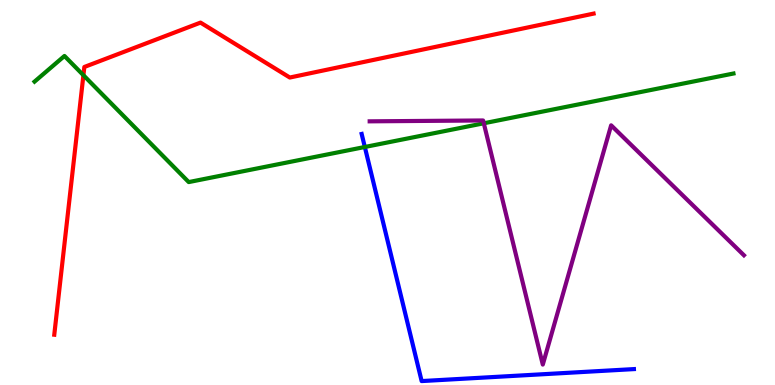[{'lines': ['blue', 'red'], 'intersections': []}, {'lines': ['green', 'red'], 'intersections': [{'x': 1.08, 'y': 8.05}]}, {'lines': ['purple', 'red'], 'intersections': []}, {'lines': ['blue', 'green'], 'intersections': [{'x': 4.71, 'y': 6.18}]}, {'lines': ['blue', 'purple'], 'intersections': []}, {'lines': ['green', 'purple'], 'intersections': [{'x': 6.24, 'y': 6.8}]}]